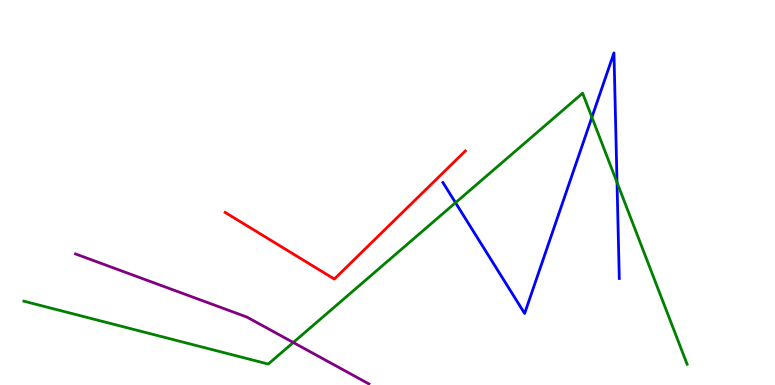[{'lines': ['blue', 'red'], 'intersections': []}, {'lines': ['green', 'red'], 'intersections': []}, {'lines': ['purple', 'red'], 'intersections': []}, {'lines': ['blue', 'green'], 'intersections': [{'x': 5.88, 'y': 4.73}, {'x': 7.64, 'y': 6.95}, {'x': 7.96, 'y': 5.26}]}, {'lines': ['blue', 'purple'], 'intersections': []}, {'lines': ['green', 'purple'], 'intersections': [{'x': 3.78, 'y': 1.1}]}]